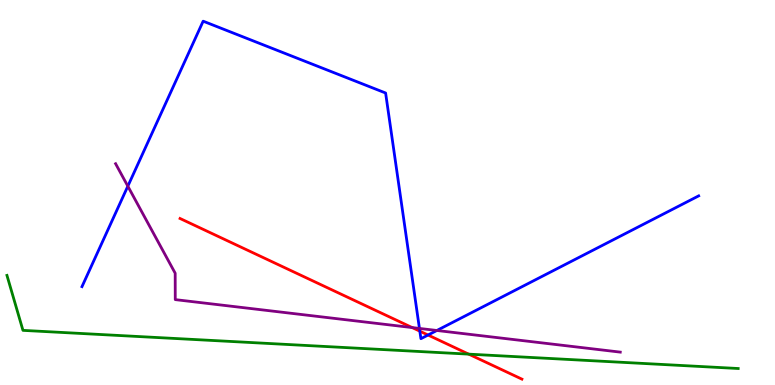[{'lines': ['blue', 'red'], 'intersections': [{'x': 5.42, 'y': 1.4}, {'x': 5.52, 'y': 1.3}]}, {'lines': ['green', 'red'], 'intersections': [{'x': 6.05, 'y': 0.802}]}, {'lines': ['purple', 'red'], 'intersections': [{'x': 5.32, 'y': 1.49}]}, {'lines': ['blue', 'green'], 'intersections': []}, {'lines': ['blue', 'purple'], 'intersections': [{'x': 1.65, 'y': 5.16}, {'x': 5.41, 'y': 1.47}, {'x': 5.64, 'y': 1.42}]}, {'lines': ['green', 'purple'], 'intersections': []}]